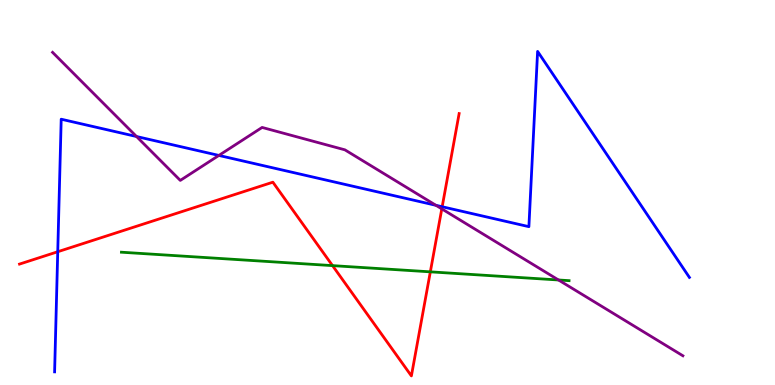[{'lines': ['blue', 'red'], 'intersections': [{'x': 0.745, 'y': 3.46}, {'x': 5.71, 'y': 4.63}]}, {'lines': ['green', 'red'], 'intersections': [{'x': 4.29, 'y': 3.1}, {'x': 5.55, 'y': 2.94}]}, {'lines': ['purple', 'red'], 'intersections': [{'x': 5.7, 'y': 4.57}]}, {'lines': ['blue', 'green'], 'intersections': []}, {'lines': ['blue', 'purple'], 'intersections': [{'x': 1.76, 'y': 6.45}, {'x': 2.82, 'y': 5.96}, {'x': 5.63, 'y': 4.67}]}, {'lines': ['green', 'purple'], 'intersections': [{'x': 7.21, 'y': 2.73}]}]